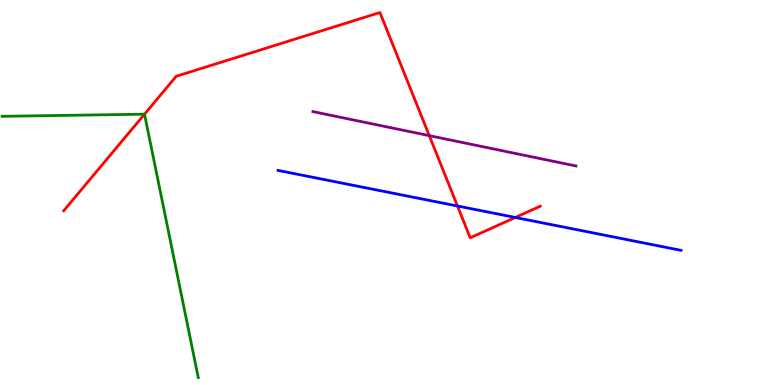[{'lines': ['blue', 'red'], 'intersections': [{'x': 5.9, 'y': 4.65}, {'x': 6.65, 'y': 4.35}]}, {'lines': ['green', 'red'], 'intersections': [{'x': 1.86, 'y': 7.03}]}, {'lines': ['purple', 'red'], 'intersections': [{'x': 5.54, 'y': 6.48}]}, {'lines': ['blue', 'green'], 'intersections': []}, {'lines': ['blue', 'purple'], 'intersections': []}, {'lines': ['green', 'purple'], 'intersections': []}]